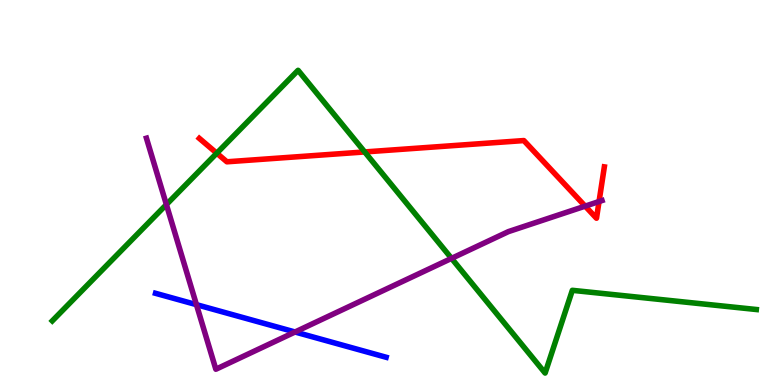[{'lines': ['blue', 'red'], 'intersections': []}, {'lines': ['green', 'red'], 'intersections': [{'x': 2.8, 'y': 6.02}, {'x': 4.71, 'y': 6.05}]}, {'lines': ['purple', 'red'], 'intersections': [{'x': 7.55, 'y': 4.65}, {'x': 7.73, 'y': 4.77}]}, {'lines': ['blue', 'green'], 'intersections': []}, {'lines': ['blue', 'purple'], 'intersections': [{'x': 2.53, 'y': 2.09}, {'x': 3.81, 'y': 1.38}]}, {'lines': ['green', 'purple'], 'intersections': [{'x': 2.15, 'y': 4.69}, {'x': 5.83, 'y': 3.29}]}]